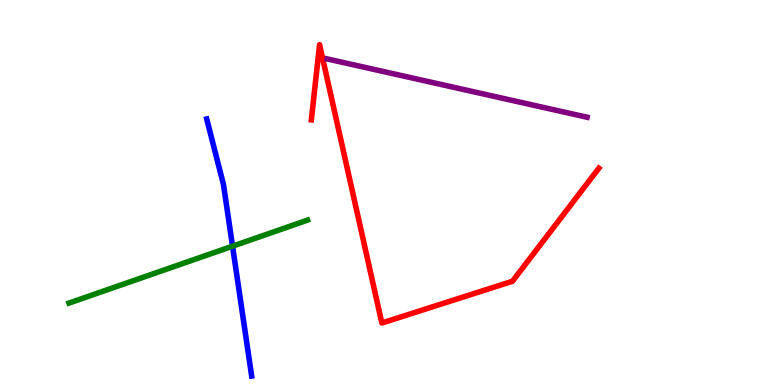[{'lines': ['blue', 'red'], 'intersections': []}, {'lines': ['green', 'red'], 'intersections': []}, {'lines': ['purple', 'red'], 'intersections': []}, {'lines': ['blue', 'green'], 'intersections': [{'x': 3.0, 'y': 3.61}]}, {'lines': ['blue', 'purple'], 'intersections': []}, {'lines': ['green', 'purple'], 'intersections': []}]